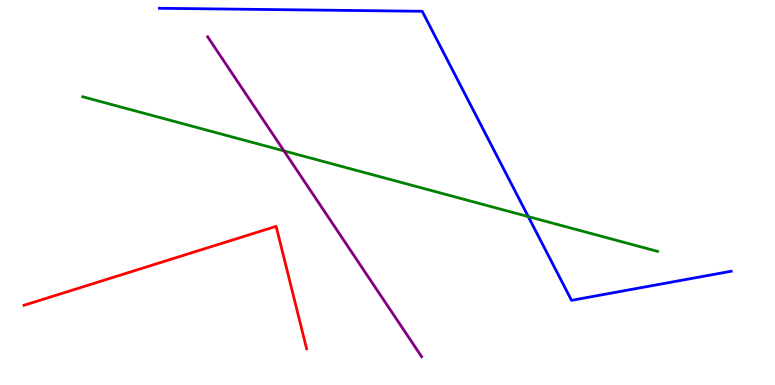[{'lines': ['blue', 'red'], 'intersections': []}, {'lines': ['green', 'red'], 'intersections': []}, {'lines': ['purple', 'red'], 'intersections': []}, {'lines': ['blue', 'green'], 'intersections': [{'x': 6.82, 'y': 4.37}]}, {'lines': ['blue', 'purple'], 'intersections': []}, {'lines': ['green', 'purple'], 'intersections': [{'x': 3.66, 'y': 6.08}]}]